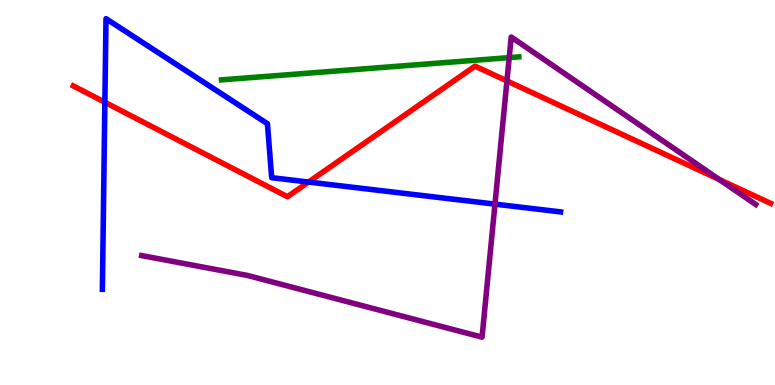[{'lines': ['blue', 'red'], 'intersections': [{'x': 1.35, 'y': 7.34}, {'x': 3.98, 'y': 5.27}]}, {'lines': ['green', 'red'], 'intersections': []}, {'lines': ['purple', 'red'], 'intersections': [{'x': 6.54, 'y': 7.9}, {'x': 9.28, 'y': 5.34}]}, {'lines': ['blue', 'green'], 'intersections': []}, {'lines': ['blue', 'purple'], 'intersections': [{'x': 6.39, 'y': 4.7}]}, {'lines': ['green', 'purple'], 'intersections': [{'x': 6.57, 'y': 8.5}]}]